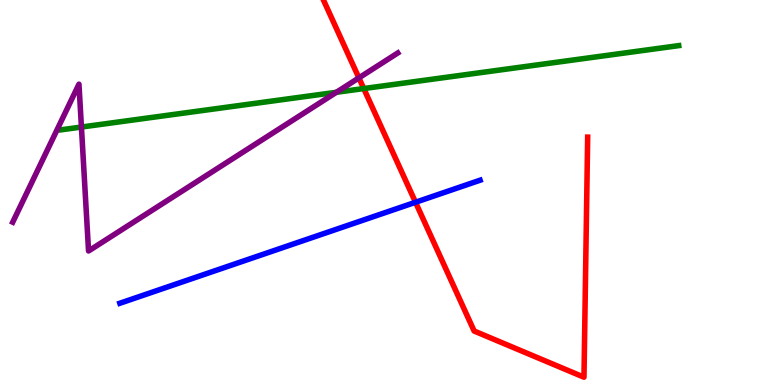[{'lines': ['blue', 'red'], 'intersections': [{'x': 5.36, 'y': 4.75}]}, {'lines': ['green', 'red'], 'intersections': [{'x': 4.69, 'y': 7.7}]}, {'lines': ['purple', 'red'], 'intersections': [{'x': 4.63, 'y': 7.98}]}, {'lines': ['blue', 'green'], 'intersections': []}, {'lines': ['blue', 'purple'], 'intersections': []}, {'lines': ['green', 'purple'], 'intersections': [{'x': 1.05, 'y': 6.7}, {'x': 4.34, 'y': 7.6}]}]